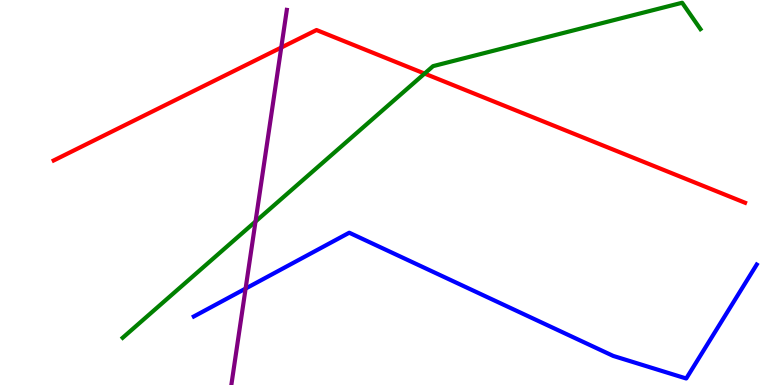[{'lines': ['blue', 'red'], 'intersections': []}, {'lines': ['green', 'red'], 'intersections': [{'x': 5.48, 'y': 8.09}]}, {'lines': ['purple', 'red'], 'intersections': [{'x': 3.63, 'y': 8.77}]}, {'lines': ['blue', 'green'], 'intersections': []}, {'lines': ['blue', 'purple'], 'intersections': [{'x': 3.17, 'y': 2.5}]}, {'lines': ['green', 'purple'], 'intersections': [{'x': 3.3, 'y': 4.25}]}]